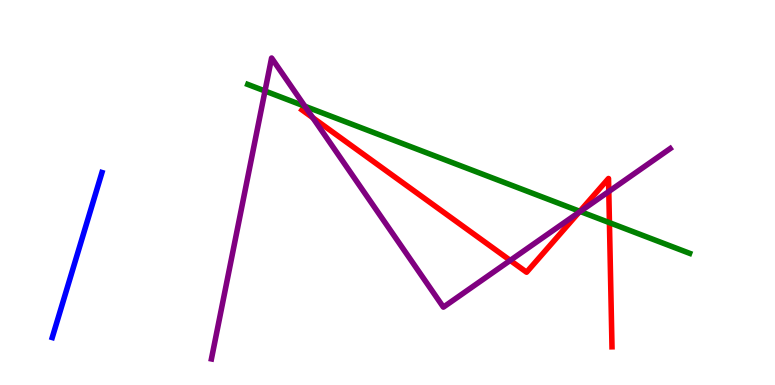[{'lines': ['blue', 'red'], 'intersections': []}, {'lines': ['green', 'red'], 'intersections': [{'x': 7.48, 'y': 4.51}, {'x': 7.86, 'y': 4.22}]}, {'lines': ['purple', 'red'], 'intersections': [{'x': 4.04, 'y': 6.94}, {'x': 6.58, 'y': 3.24}, {'x': 7.47, 'y': 4.48}, {'x': 7.86, 'y': 5.03}]}, {'lines': ['blue', 'green'], 'intersections': []}, {'lines': ['blue', 'purple'], 'intersections': []}, {'lines': ['green', 'purple'], 'intersections': [{'x': 3.42, 'y': 7.64}, {'x': 3.93, 'y': 7.24}, {'x': 7.49, 'y': 4.51}]}]